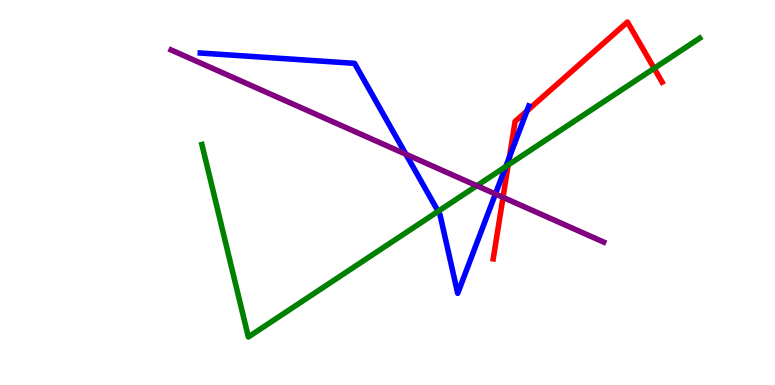[{'lines': ['blue', 'red'], 'intersections': [{'x': 6.57, 'y': 5.92}, {'x': 6.8, 'y': 7.12}]}, {'lines': ['green', 'red'], 'intersections': [{'x': 6.56, 'y': 5.71}, {'x': 8.44, 'y': 8.23}]}, {'lines': ['purple', 'red'], 'intersections': [{'x': 6.49, 'y': 4.87}]}, {'lines': ['blue', 'green'], 'intersections': [{'x': 5.65, 'y': 4.51}, {'x': 6.53, 'y': 5.67}]}, {'lines': ['blue', 'purple'], 'intersections': [{'x': 5.24, 'y': 5.99}, {'x': 6.39, 'y': 4.96}]}, {'lines': ['green', 'purple'], 'intersections': [{'x': 6.15, 'y': 5.18}]}]